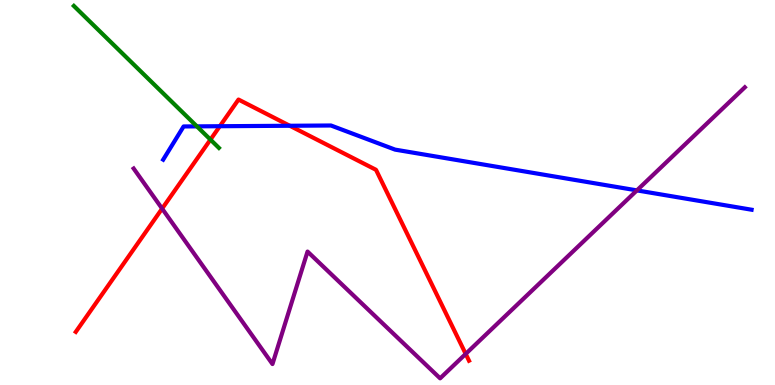[{'lines': ['blue', 'red'], 'intersections': [{'x': 2.84, 'y': 6.72}, {'x': 3.74, 'y': 6.73}]}, {'lines': ['green', 'red'], 'intersections': [{'x': 2.72, 'y': 6.37}]}, {'lines': ['purple', 'red'], 'intersections': [{'x': 2.09, 'y': 4.58}, {'x': 6.01, 'y': 0.808}]}, {'lines': ['blue', 'green'], 'intersections': [{'x': 2.54, 'y': 6.72}]}, {'lines': ['blue', 'purple'], 'intersections': [{'x': 8.22, 'y': 5.05}]}, {'lines': ['green', 'purple'], 'intersections': []}]